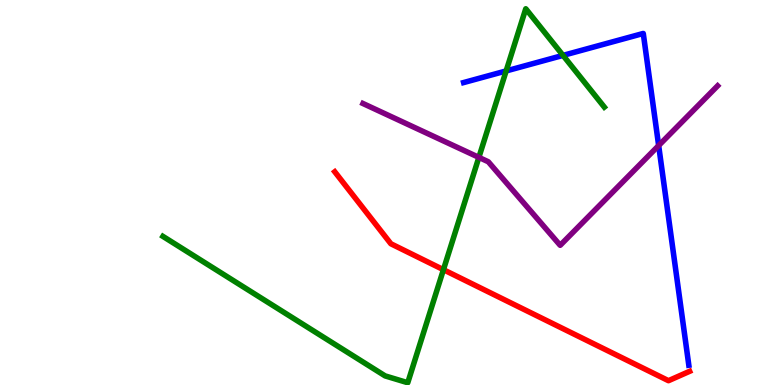[{'lines': ['blue', 'red'], 'intersections': []}, {'lines': ['green', 'red'], 'intersections': [{'x': 5.72, 'y': 3.0}]}, {'lines': ['purple', 'red'], 'intersections': []}, {'lines': ['blue', 'green'], 'intersections': [{'x': 6.53, 'y': 8.16}, {'x': 7.26, 'y': 8.56}]}, {'lines': ['blue', 'purple'], 'intersections': [{'x': 8.5, 'y': 6.22}]}, {'lines': ['green', 'purple'], 'intersections': [{'x': 6.18, 'y': 5.91}]}]